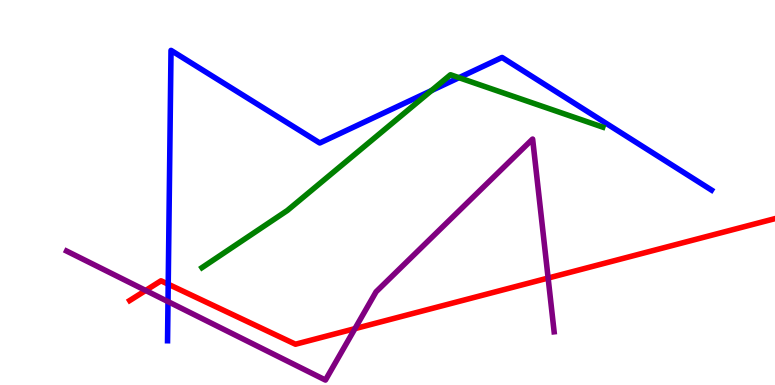[{'lines': ['blue', 'red'], 'intersections': [{'x': 2.17, 'y': 2.62}]}, {'lines': ['green', 'red'], 'intersections': []}, {'lines': ['purple', 'red'], 'intersections': [{'x': 1.88, 'y': 2.46}, {'x': 4.58, 'y': 1.46}, {'x': 7.07, 'y': 2.78}]}, {'lines': ['blue', 'green'], 'intersections': [{'x': 5.57, 'y': 7.65}, {'x': 5.92, 'y': 7.98}]}, {'lines': ['blue', 'purple'], 'intersections': [{'x': 2.17, 'y': 2.17}]}, {'lines': ['green', 'purple'], 'intersections': []}]